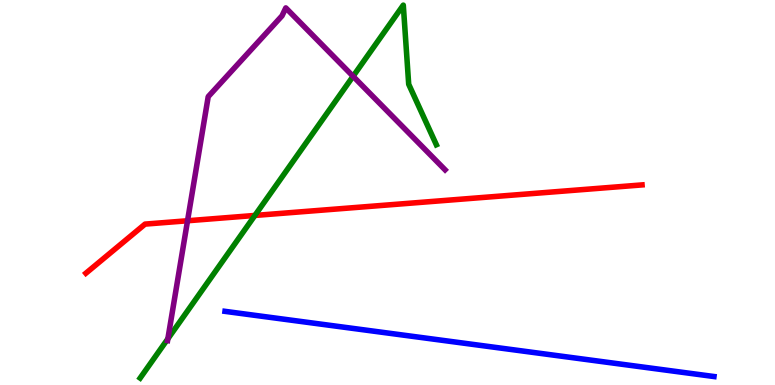[{'lines': ['blue', 'red'], 'intersections': []}, {'lines': ['green', 'red'], 'intersections': [{'x': 3.29, 'y': 4.4}]}, {'lines': ['purple', 'red'], 'intersections': [{'x': 2.42, 'y': 4.27}]}, {'lines': ['blue', 'green'], 'intersections': []}, {'lines': ['blue', 'purple'], 'intersections': []}, {'lines': ['green', 'purple'], 'intersections': [{'x': 2.17, 'y': 1.2}, {'x': 4.56, 'y': 8.02}]}]